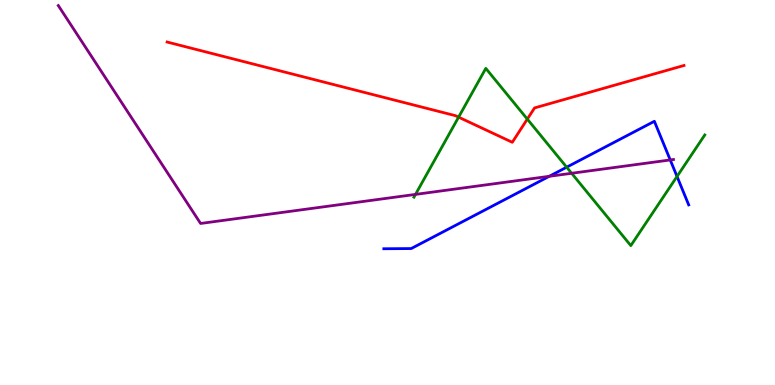[{'lines': ['blue', 'red'], 'intersections': []}, {'lines': ['green', 'red'], 'intersections': [{'x': 5.92, 'y': 6.96}, {'x': 6.8, 'y': 6.91}]}, {'lines': ['purple', 'red'], 'intersections': []}, {'lines': ['blue', 'green'], 'intersections': [{'x': 7.31, 'y': 5.66}, {'x': 8.74, 'y': 5.42}]}, {'lines': ['blue', 'purple'], 'intersections': [{'x': 7.09, 'y': 5.42}, {'x': 8.65, 'y': 5.85}]}, {'lines': ['green', 'purple'], 'intersections': [{'x': 5.36, 'y': 4.95}, {'x': 7.38, 'y': 5.5}]}]